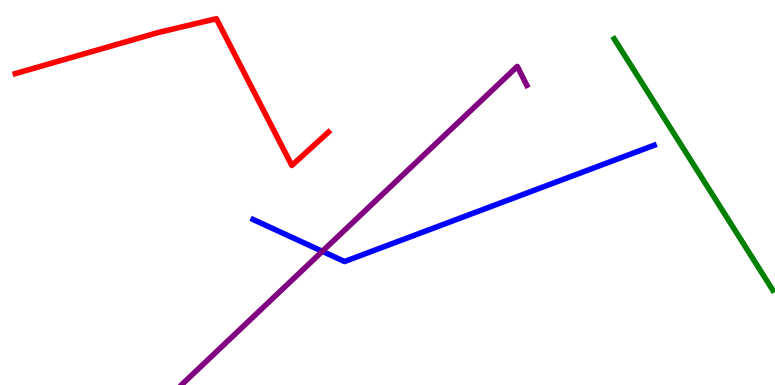[{'lines': ['blue', 'red'], 'intersections': []}, {'lines': ['green', 'red'], 'intersections': []}, {'lines': ['purple', 'red'], 'intersections': []}, {'lines': ['blue', 'green'], 'intersections': []}, {'lines': ['blue', 'purple'], 'intersections': [{'x': 4.16, 'y': 3.47}]}, {'lines': ['green', 'purple'], 'intersections': []}]